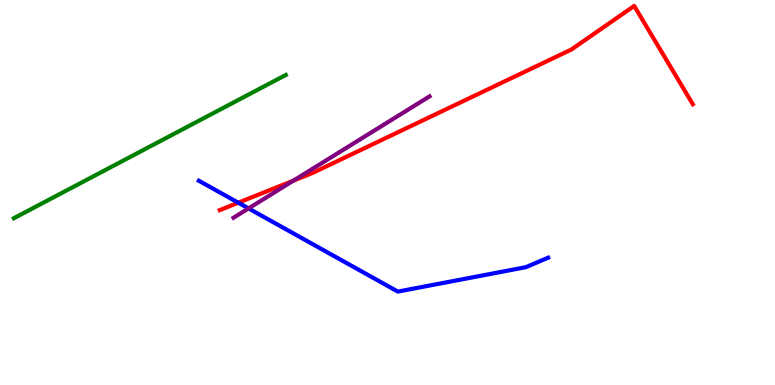[{'lines': ['blue', 'red'], 'intersections': [{'x': 3.07, 'y': 4.73}]}, {'lines': ['green', 'red'], 'intersections': []}, {'lines': ['purple', 'red'], 'intersections': [{'x': 3.79, 'y': 5.31}]}, {'lines': ['blue', 'green'], 'intersections': []}, {'lines': ['blue', 'purple'], 'intersections': [{'x': 3.21, 'y': 4.59}]}, {'lines': ['green', 'purple'], 'intersections': []}]